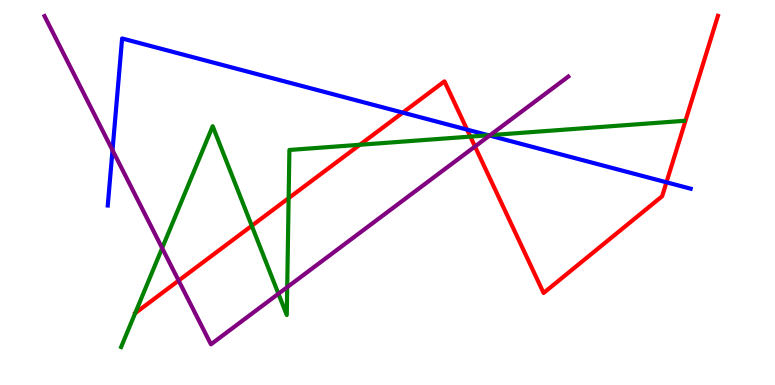[{'lines': ['blue', 'red'], 'intersections': [{'x': 5.2, 'y': 7.07}, {'x': 6.03, 'y': 6.63}, {'x': 8.6, 'y': 5.27}]}, {'lines': ['green', 'red'], 'intersections': [{'x': 3.25, 'y': 4.14}, {'x': 3.72, 'y': 4.85}, {'x': 4.64, 'y': 6.24}, {'x': 6.07, 'y': 6.45}]}, {'lines': ['purple', 'red'], 'intersections': [{'x': 2.3, 'y': 2.71}, {'x': 6.13, 'y': 6.19}]}, {'lines': ['blue', 'green'], 'intersections': [{'x': 6.3, 'y': 6.49}]}, {'lines': ['blue', 'purple'], 'intersections': [{'x': 1.45, 'y': 6.1}, {'x': 6.32, 'y': 6.48}]}, {'lines': ['green', 'purple'], 'intersections': [{'x': 2.09, 'y': 3.56}, {'x': 3.59, 'y': 2.37}, {'x': 3.71, 'y': 2.54}, {'x': 6.32, 'y': 6.49}]}]